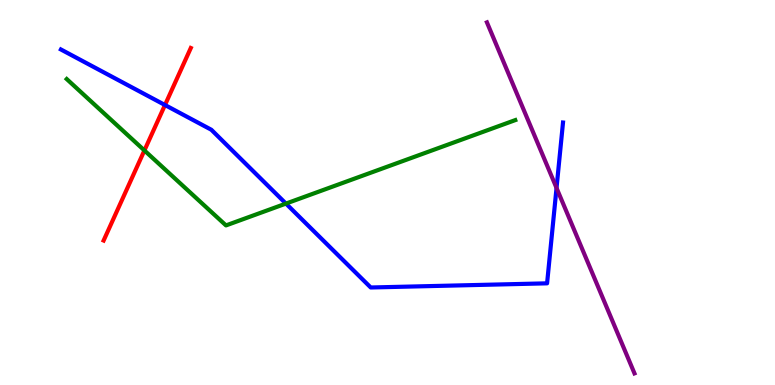[{'lines': ['blue', 'red'], 'intersections': [{'x': 2.13, 'y': 7.27}]}, {'lines': ['green', 'red'], 'intersections': [{'x': 1.86, 'y': 6.09}]}, {'lines': ['purple', 'red'], 'intersections': []}, {'lines': ['blue', 'green'], 'intersections': [{'x': 3.69, 'y': 4.71}]}, {'lines': ['blue', 'purple'], 'intersections': [{'x': 7.18, 'y': 5.12}]}, {'lines': ['green', 'purple'], 'intersections': []}]